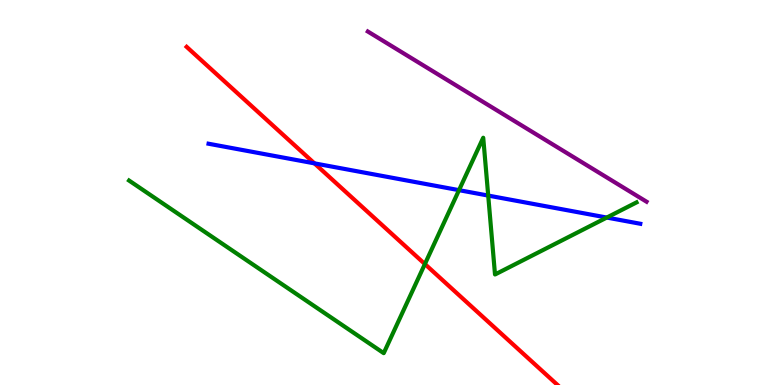[{'lines': ['blue', 'red'], 'intersections': [{'x': 4.06, 'y': 5.76}]}, {'lines': ['green', 'red'], 'intersections': [{'x': 5.48, 'y': 3.14}]}, {'lines': ['purple', 'red'], 'intersections': []}, {'lines': ['blue', 'green'], 'intersections': [{'x': 5.92, 'y': 5.06}, {'x': 6.3, 'y': 4.92}, {'x': 7.83, 'y': 4.35}]}, {'lines': ['blue', 'purple'], 'intersections': []}, {'lines': ['green', 'purple'], 'intersections': []}]